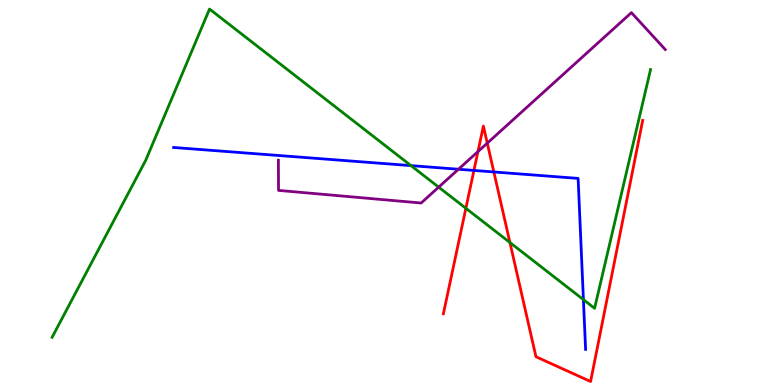[{'lines': ['blue', 'red'], 'intersections': [{'x': 6.12, 'y': 5.57}, {'x': 6.37, 'y': 5.53}]}, {'lines': ['green', 'red'], 'intersections': [{'x': 6.01, 'y': 4.59}, {'x': 6.58, 'y': 3.7}]}, {'lines': ['purple', 'red'], 'intersections': [{'x': 6.17, 'y': 6.06}, {'x': 6.29, 'y': 6.28}]}, {'lines': ['blue', 'green'], 'intersections': [{'x': 5.3, 'y': 5.7}, {'x': 7.53, 'y': 2.22}]}, {'lines': ['blue', 'purple'], 'intersections': [{'x': 5.92, 'y': 5.6}]}, {'lines': ['green', 'purple'], 'intersections': [{'x': 5.66, 'y': 5.14}]}]